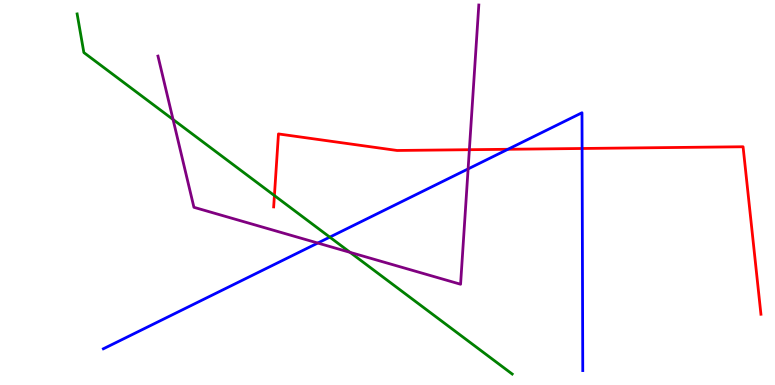[{'lines': ['blue', 'red'], 'intersections': [{'x': 6.55, 'y': 6.12}, {'x': 7.51, 'y': 6.14}]}, {'lines': ['green', 'red'], 'intersections': [{'x': 3.54, 'y': 4.92}]}, {'lines': ['purple', 'red'], 'intersections': [{'x': 6.06, 'y': 6.11}]}, {'lines': ['blue', 'green'], 'intersections': [{'x': 4.26, 'y': 3.84}]}, {'lines': ['blue', 'purple'], 'intersections': [{'x': 4.1, 'y': 3.69}, {'x': 6.04, 'y': 5.61}]}, {'lines': ['green', 'purple'], 'intersections': [{'x': 2.23, 'y': 6.9}, {'x': 4.52, 'y': 3.45}]}]